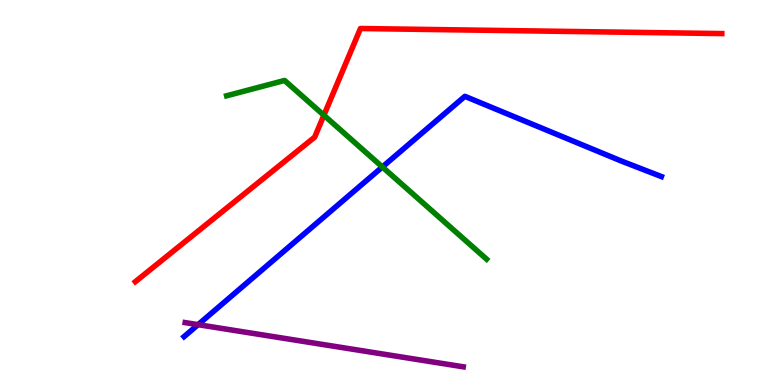[{'lines': ['blue', 'red'], 'intersections': []}, {'lines': ['green', 'red'], 'intersections': [{'x': 4.18, 'y': 7.01}]}, {'lines': ['purple', 'red'], 'intersections': []}, {'lines': ['blue', 'green'], 'intersections': [{'x': 4.93, 'y': 5.66}]}, {'lines': ['blue', 'purple'], 'intersections': [{'x': 2.56, 'y': 1.57}]}, {'lines': ['green', 'purple'], 'intersections': []}]